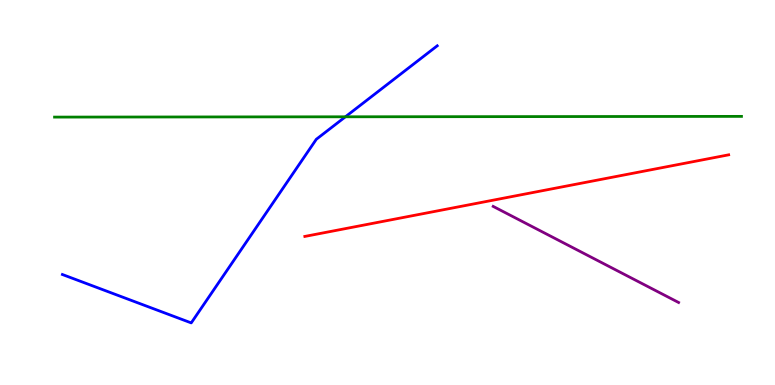[{'lines': ['blue', 'red'], 'intersections': []}, {'lines': ['green', 'red'], 'intersections': []}, {'lines': ['purple', 'red'], 'intersections': []}, {'lines': ['blue', 'green'], 'intersections': [{'x': 4.46, 'y': 6.97}]}, {'lines': ['blue', 'purple'], 'intersections': []}, {'lines': ['green', 'purple'], 'intersections': []}]